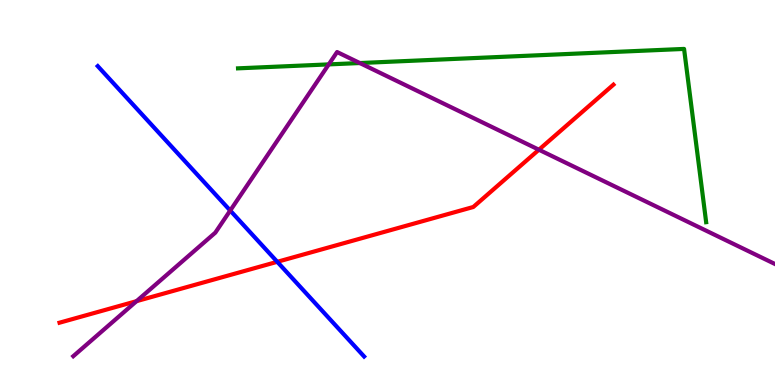[{'lines': ['blue', 'red'], 'intersections': [{'x': 3.58, 'y': 3.2}]}, {'lines': ['green', 'red'], 'intersections': []}, {'lines': ['purple', 'red'], 'intersections': [{'x': 1.76, 'y': 2.18}, {'x': 6.95, 'y': 6.11}]}, {'lines': ['blue', 'green'], 'intersections': []}, {'lines': ['blue', 'purple'], 'intersections': [{'x': 2.97, 'y': 4.53}]}, {'lines': ['green', 'purple'], 'intersections': [{'x': 4.24, 'y': 8.33}, {'x': 4.64, 'y': 8.36}]}]